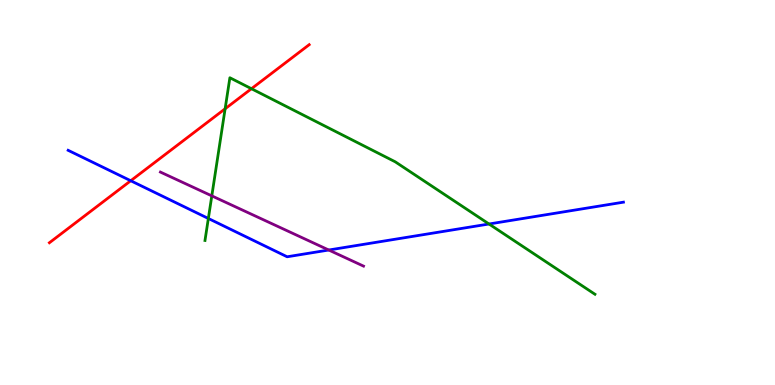[{'lines': ['blue', 'red'], 'intersections': [{'x': 1.69, 'y': 5.31}]}, {'lines': ['green', 'red'], 'intersections': [{'x': 2.9, 'y': 7.17}, {'x': 3.24, 'y': 7.7}]}, {'lines': ['purple', 'red'], 'intersections': []}, {'lines': ['blue', 'green'], 'intersections': [{'x': 2.69, 'y': 4.33}, {'x': 6.31, 'y': 4.18}]}, {'lines': ['blue', 'purple'], 'intersections': [{'x': 4.24, 'y': 3.51}]}, {'lines': ['green', 'purple'], 'intersections': [{'x': 2.73, 'y': 4.91}]}]